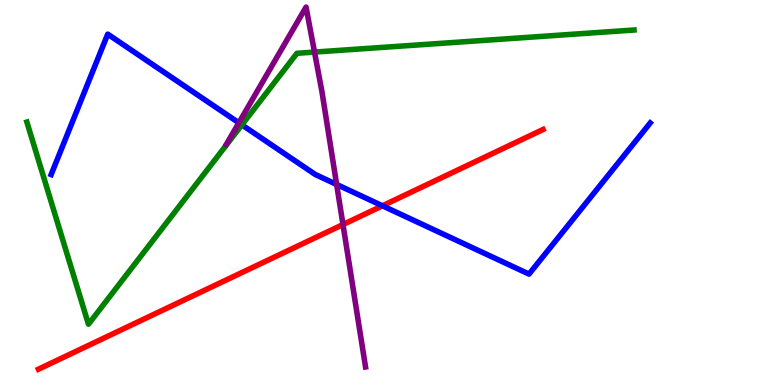[{'lines': ['blue', 'red'], 'intersections': [{'x': 4.93, 'y': 4.65}]}, {'lines': ['green', 'red'], 'intersections': []}, {'lines': ['purple', 'red'], 'intersections': [{'x': 4.43, 'y': 4.17}]}, {'lines': ['blue', 'green'], 'intersections': [{'x': 3.12, 'y': 6.76}]}, {'lines': ['blue', 'purple'], 'intersections': [{'x': 3.08, 'y': 6.81}, {'x': 4.34, 'y': 5.21}]}, {'lines': ['green', 'purple'], 'intersections': [{'x': 4.06, 'y': 8.65}]}]